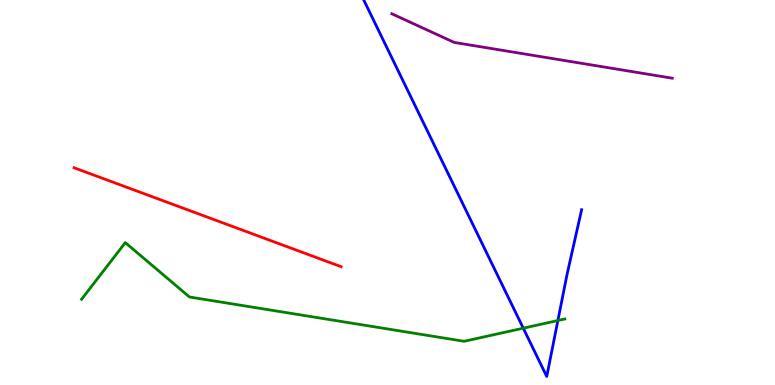[{'lines': ['blue', 'red'], 'intersections': []}, {'lines': ['green', 'red'], 'intersections': []}, {'lines': ['purple', 'red'], 'intersections': []}, {'lines': ['blue', 'green'], 'intersections': [{'x': 6.75, 'y': 1.48}, {'x': 7.2, 'y': 1.67}]}, {'lines': ['blue', 'purple'], 'intersections': []}, {'lines': ['green', 'purple'], 'intersections': []}]